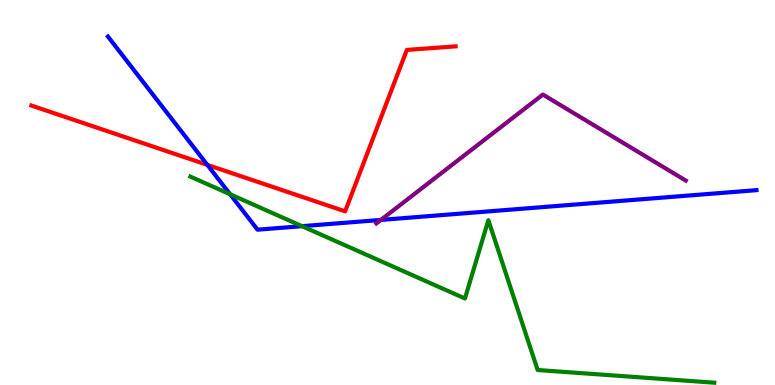[{'lines': ['blue', 'red'], 'intersections': [{'x': 2.68, 'y': 5.72}]}, {'lines': ['green', 'red'], 'intersections': []}, {'lines': ['purple', 'red'], 'intersections': []}, {'lines': ['blue', 'green'], 'intersections': [{'x': 2.97, 'y': 4.95}, {'x': 3.9, 'y': 4.13}]}, {'lines': ['blue', 'purple'], 'intersections': [{'x': 4.91, 'y': 4.29}]}, {'lines': ['green', 'purple'], 'intersections': []}]